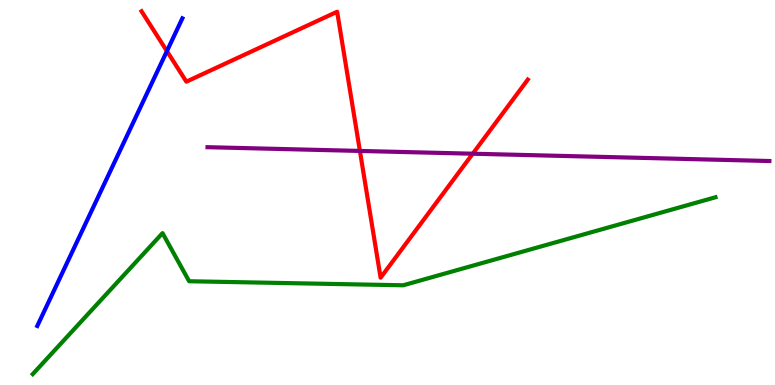[{'lines': ['blue', 'red'], 'intersections': [{'x': 2.15, 'y': 8.67}]}, {'lines': ['green', 'red'], 'intersections': []}, {'lines': ['purple', 'red'], 'intersections': [{'x': 4.64, 'y': 6.08}, {'x': 6.1, 'y': 6.01}]}, {'lines': ['blue', 'green'], 'intersections': []}, {'lines': ['blue', 'purple'], 'intersections': []}, {'lines': ['green', 'purple'], 'intersections': []}]